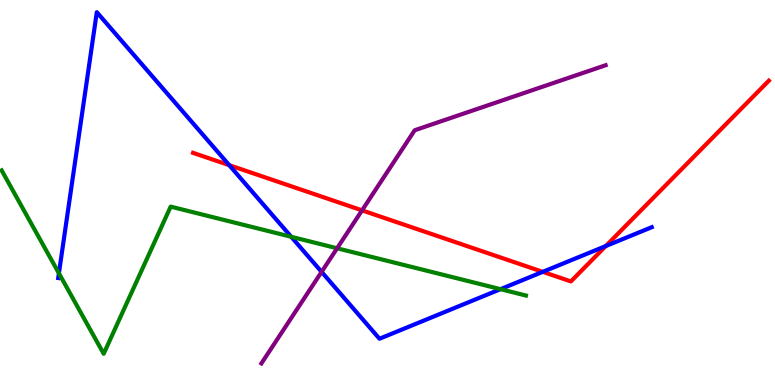[{'lines': ['blue', 'red'], 'intersections': [{'x': 2.96, 'y': 5.71}, {'x': 7.0, 'y': 2.94}, {'x': 7.82, 'y': 3.61}]}, {'lines': ['green', 'red'], 'intersections': []}, {'lines': ['purple', 'red'], 'intersections': [{'x': 4.67, 'y': 4.54}]}, {'lines': ['blue', 'green'], 'intersections': [{'x': 0.76, 'y': 2.9}, {'x': 3.76, 'y': 3.85}, {'x': 6.46, 'y': 2.49}]}, {'lines': ['blue', 'purple'], 'intersections': [{'x': 4.15, 'y': 2.94}]}, {'lines': ['green', 'purple'], 'intersections': [{'x': 4.35, 'y': 3.55}]}]